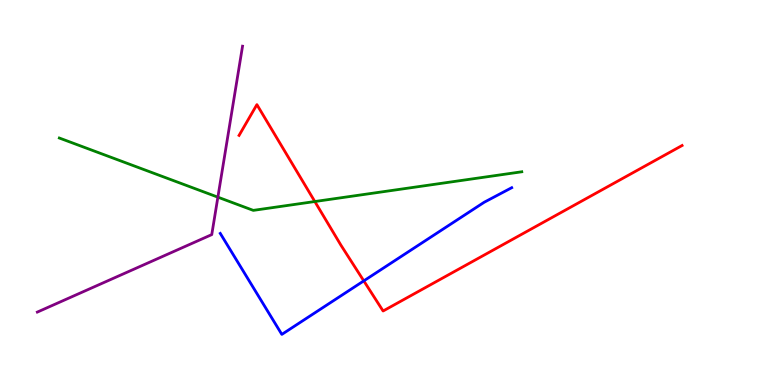[{'lines': ['blue', 'red'], 'intersections': [{'x': 4.69, 'y': 2.7}]}, {'lines': ['green', 'red'], 'intersections': [{'x': 4.06, 'y': 4.77}]}, {'lines': ['purple', 'red'], 'intersections': []}, {'lines': ['blue', 'green'], 'intersections': []}, {'lines': ['blue', 'purple'], 'intersections': []}, {'lines': ['green', 'purple'], 'intersections': [{'x': 2.81, 'y': 4.88}]}]